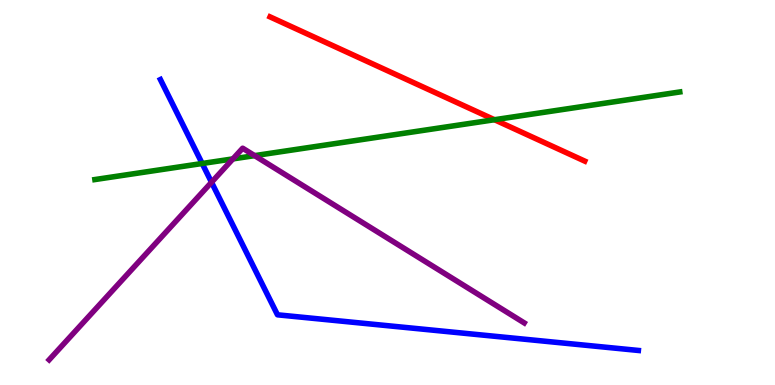[{'lines': ['blue', 'red'], 'intersections': []}, {'lines': ['green', 'red'], 'intersections': [{'x': 6.38, 'y': 6.89}]}, {'lines': ['purple', 'red'], 'intersections': []}, {'lines': ['blue', 'green'], 'intersections': [{'x': 2.61, 'y': 5.75}]}, {'lines': ['blue', 'purple'], 'intersections': [{'x': 2.73, 'y': 5.27}]}, {'lines': ['green', 'purple'], 'intersections': [{'x': 3.01, 'y': 5.87}, {'x': 3.29, 'y': 5.96}]}]